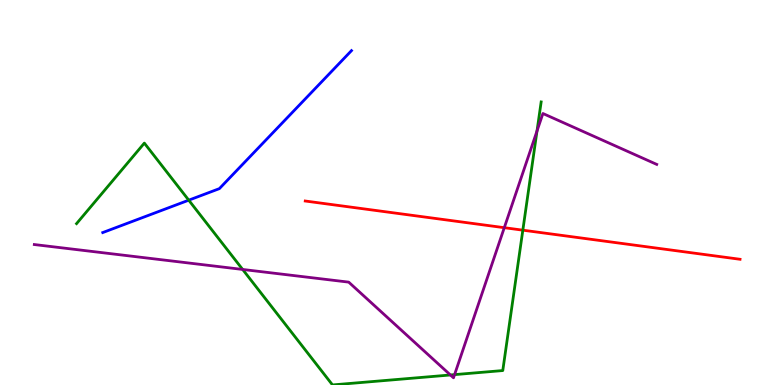[{'lines': ['blue', 'red'], 'intersections': []}, {'lines': ['green', 'red'], 'intersections': [{'x': 6.75, 'y': 4.02}]}, {'lines': ['purple', 'red'], 'intersections': [{'x': 6.51, 'y': 4.09}]}, {'lines': ['blue', 'green'], 'intersections': [{'x': 2.44, 'y': 4.8}]}, {'lines': ['blue', 'purple'], 'intersections': []}, {'lines': ['green', 'purple'], 'intersections': [{'x': 3.13, 'y': 3.0}, {'x': 5.81, 'y': 0.26}, {'x': 5.87, 'y': 0.269}, {'x': 6.93, 'y': 6.6}]}]